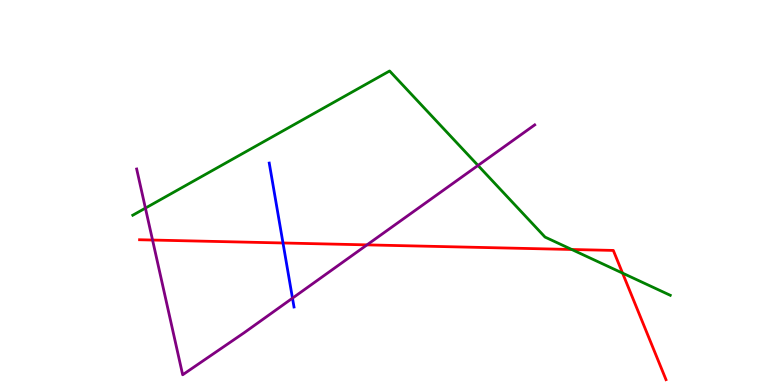[{'lines': ['blue', 'red'], 'intersections': [{'x': 3.65, 'y': 3.69}]}, {'lines': ['green', 'red'], 'intersections': [{'x': 7.38, 'y': 3.52}, {'x': 8.03, 'y': 2.91}]}, {'lines': ['purple', 'red'], 'intersections': [{'x': 1.97, 'y': 3.77}, {'x': 4.74, 'y': 3.64}]}, {'lines': ['blue', 'green'], 'intersections': []}, {'lines': ['blue', 'purple'], 'intersections': [{'x': 3.77, 'y': 2.26}]}, {'lines': ['green', 'purple'], 'intersections': [{'x': 1.88, 'y': 4.59}, {'x': 6.17, 'y': 5.7}]}]